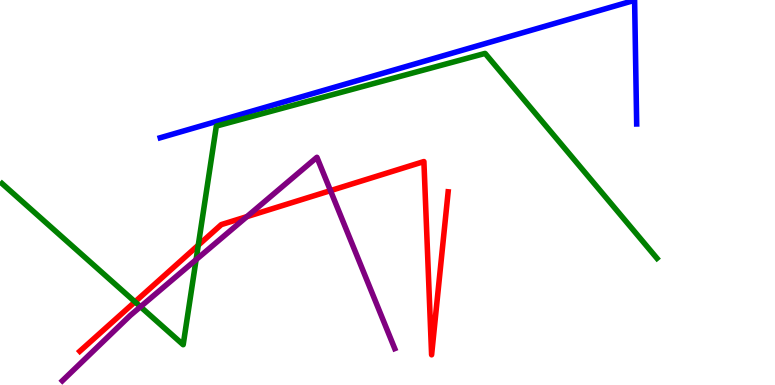[{'lines': ['blue', 'red'], 'intersections': []}, {'lines': ['green', 'red'], 'intersections': [{'x': 1.74, 'y': 2.16}, {'x': 2.56, 'y': 3.63}]}, {'lines': ['purple', 'red'], 'intersections': [{'x': 3.19, 'y': 4.37}, {'x': 4.26, 'y': 5.05}]}, {'lines': ['blue', 'green'], 'intersections': []}, {'lines': ['blue', 'purple'], 'intersections': []}, {'lines': ['green', 'purple'], 'intersections': [{'x': 1.81, 'y': 2.03}, {'x': 2.53, 'y': 3.26}]}]